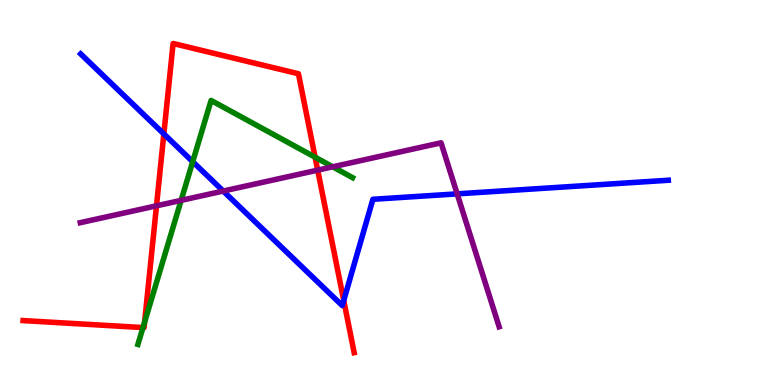[{'lines': ['blue', 'red'], 'intersections': [{'x': 2.11, 'y': 6.52}, {'x': 4.44, 'y': 2.2}]}, {'lines': ['green', 'red'], 'intersections': [{'x': 1.84, 'y': 1.49}, {'x': 1.87, 'y': 1.63}, {'x': 4.07, 'y': 5.92}]}, {'lines': ['purple', 'red'], 'intersections': [{'x': 2.02, 'y': 4.65}, {'x': 4.1, 'y': 5.58}]}, {'lines': ['blue', 'green'], 'intersections': [{'x': 2.49, 'y': 5.8}]}, {'lines': ['blue', 'purple'], 'intersections': [{'x': 2.88, 'y': 5.04}, {'x': 5.9, 'y': 4.96}]}, {'lines': ['green', 'purple'], 'intersections': [{'x': 2.34, 'y': 4.8}, {'x': 4.29, 'y': 5.67}]}]